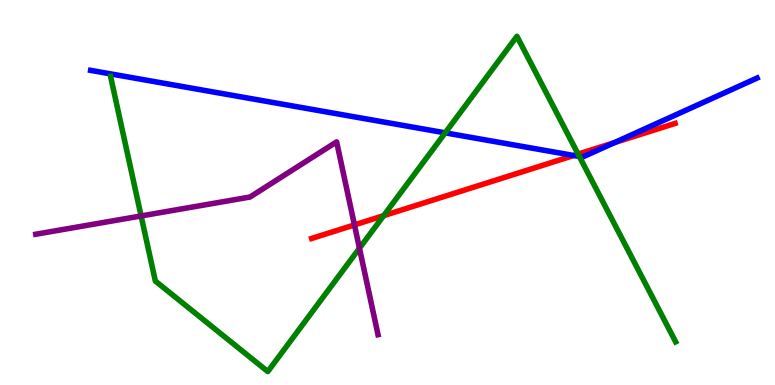[{'lines': ['blue', 'red'], 'intersections': [{'x': 7.4, 'y': 5.96}, {'x': 7.93, 'y': 6.3}]}, {'lines': ['green', 'red'], 'intersections': [{'x': 4.95, 'y': 4.4}, {'x': 7.46, 'y': 6.0}]}, {'lines': ['purple', 'red'], 'intersections': [{'x': 4.57, 'y': 4.16}]}, {'lines': ['blue', 'green'], 'intersections': [{'x': 5.74, 'y': 6.55}, {'x': 7.48, 'y': 5.94}]}, {'lines': ['blue', 'purple'], 'intersections': []}, {'lines': ['green', 'purple'], 'intersections': [{'x': 1.82, 'y': 4.39}, {'x': 4.64, 'y': 3.55}]}]